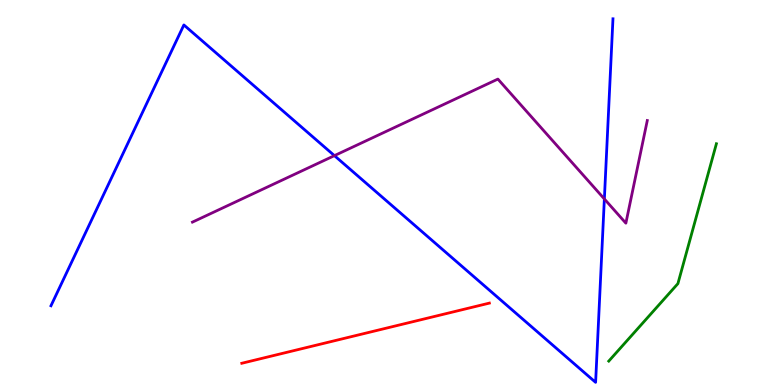[{'lines': ['blue', 'red'], 'intersections': []}, {'lines': ['green', 'red'], 'intersections': []}, {'lines': ['purple', 'red'], 'intersections': []}, {'lines': ['blue', 'green'], 'intersections': []}, {'lines': ['blue', 'purple'], 'intersections': [{'x': 4.32, 'y': 5.96}, {'x': 7.8, 'y': 4.83}]}, {'lines': ['green', 'purple'], 'intersections': []}]